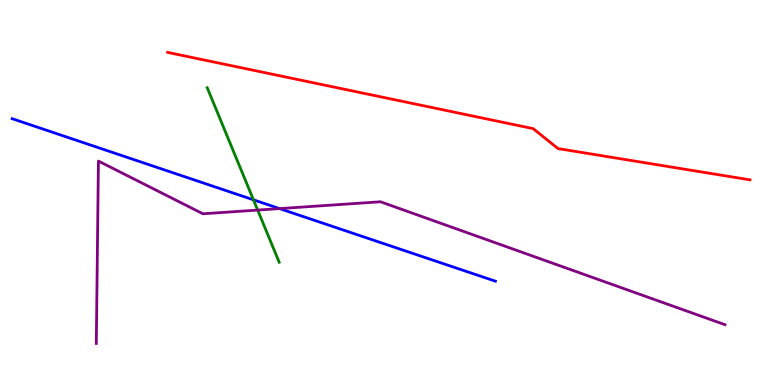[{'lines': ['blue', 'red'], 'intersections': []}, {'lines': ['green', 'red'], 'intersections': []}, {'lines': ['purple', 'red'], 'intersections': []}, {'lines': ['blue', 'green'], 'intersections': [{'x': 3.27, 'y': 4.81}]}, {'lines': ['blue', 'purple'], 'intersections': [{'x': 3.61, 'y': 4.58}]}, {'lines': ['green', 'purple'], 'intersections': [{'x': 3.32, 'y': 4.54}]}]